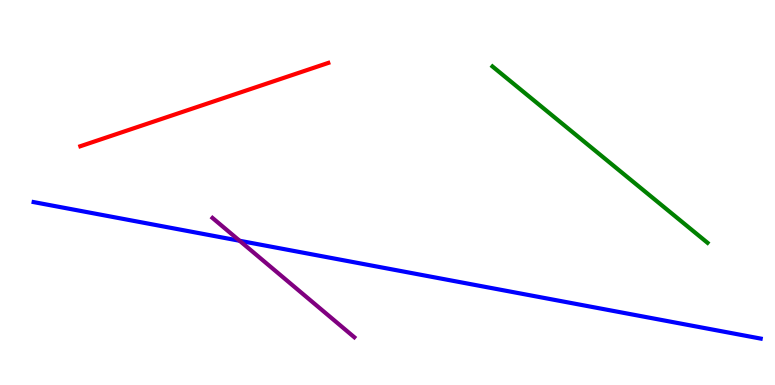[{'lines': ['blue', 'red'], 'intersections': []}, {'lines': ['green', 'red'], 'intersections': []}, {'lines': ['purple', 'red'], 'intersections': []}, {'lines': ['blue', 'green'], 'intersections': []}, {'lines': ['blue', 'purple'], 'intersections': [{'x': 3.09, 'y': 3.75}]}, {'lines': ['green', 'purple'], 'intersections': []}]